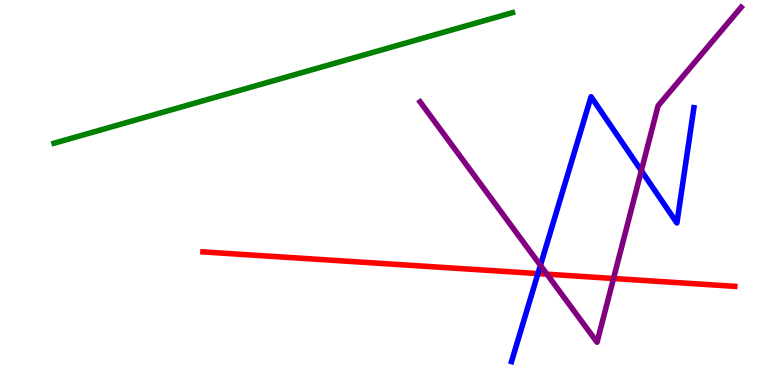[{'lines': ['blue', 'red'], 'intersections': [{'x': 6.94, 'y': 2.89}]}, {'lines': ['green', 'red'], 'intersections': []}, {'lines': ['purple', 'red'], 'intersections': [{'x': 7.06, 'y': 2.88}, {'x': 7.92, 'y': 2.77}]}, {'lines': ['blue', 'green'], 'intersections': []}, {'lines': ['blue', 'purple'], 'intersections': [{'x': 6.97, 'y': 3.11}, {'x': 8.28, 'y': 5.57}]}, {'lines': ['green', 'purple'], 'intersections': []}]